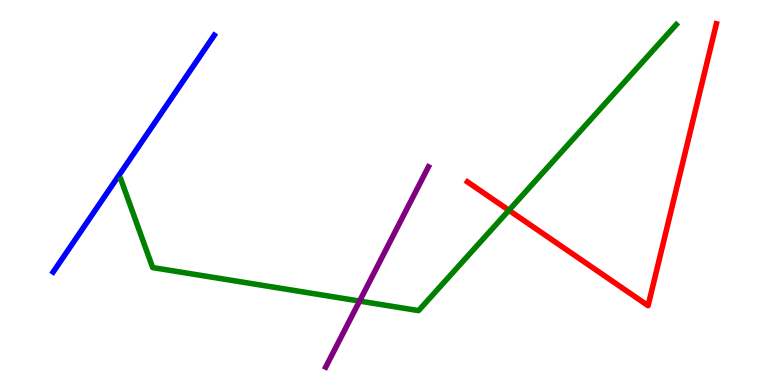[{'lines': ['blue', 'red'], 'intersections': []}, {'lines': ['green', 'red'], 'intersections': [{'x': 6.57, 'y': 4.54}]}, {'lines': ['purple', 'red'], 'intersections': []}, {'lines': ['blue', 'green'], 'intersections': []}, {'lines': ['blue', 'purple'], 'intersections': []}, {'lines': ['green', 'purple'], 'intersections': [{'x': 4.64, 'y': 2.18}]}]